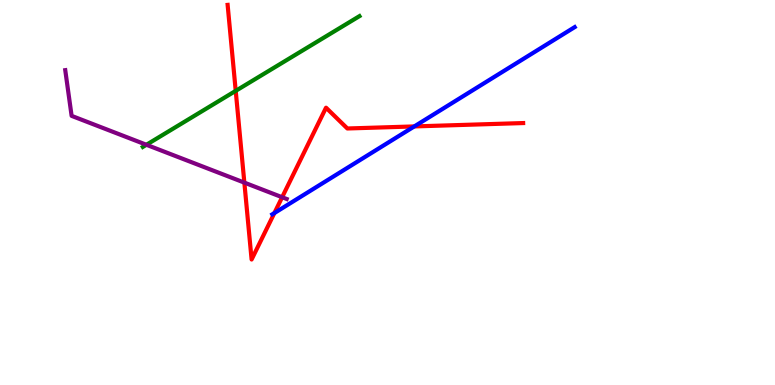[{'lines': ['blue', 'red'], 'intersections': [{'x': 3.54, 'y': 4.47}, {'x': 5.35, 'y': 6.72}]}, {'lines': ['green', 'red'], 'intersections': [{'x': 3.04, 'y': 7.64}]}, {'lines': ['purple', 'red'], 'intersections': [{'x': 3.15, 'y': 5.26}, {'x': 3.64, 'y': 4.88}]}, {'lines': ['blue', 'green'], 'intersections': []}, {'lines': ['blue', 'purple'], 'intersections': []}, {'lines': ['green', 'purple'], 'intersections': [{'x': 1.89, 'y': 6.24}]}]